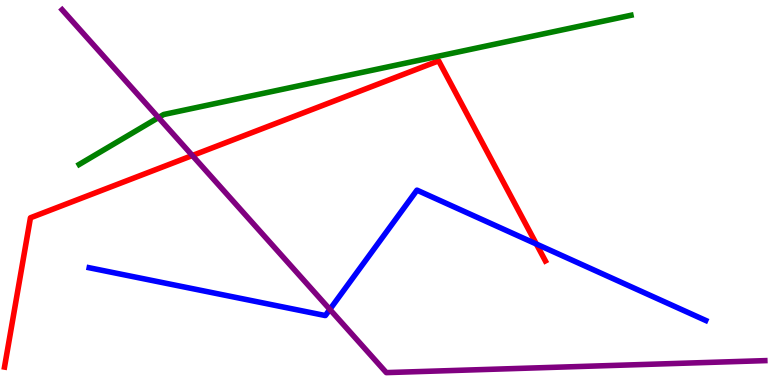[{'lines': ['blue', 'red'], 'intersections': [{'x': 6.92, 'y': 3.66}]}, {'lines': ['green', 'red'], 'intersections': []}, {'lines': ['purple', 'red'], 'intersections': [{'x': 2.48, 'y': 5.96}]}, {'lines': ['blue', 'green'], 'intersections': []}, {'lines': ['blue', 'purple'], 'intersections': [{'x': 4.26, 'y': 1.96}]}, {'lines': ['green', 'purple'], 'intersections': [{'x': 2.04, 'y': 6.95}]}]